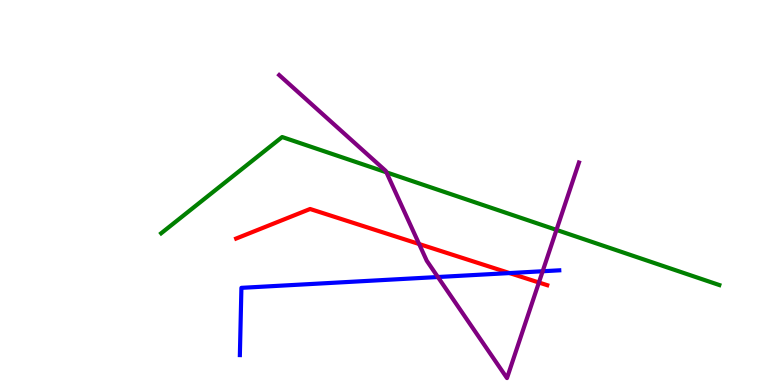[{'lines': ['blue', 'red'], 'intersections': [{'x': 6.57, 'y': 2.91}]}, {'lines': ['green', 'red'], 'intersections': []}, {'lines': ['purple', 'red'], 'intersections': [{'x': 5.41, 'y': 3.66}, {'x': 6.95, 'y': 2.66}]}, {'lines': ['blue', 'green'], 'intersections': []}, {'lines': ['blue', 'purple'], 'intersections': [{'x': 5.65, 'y': 2.8}, {'x': 7.0, 'y': 2.95}]}, {'lines': ['green', 'purple'], 'intersections': [{'x': 4.99, 'y': 5.52}, {'x': 7.18, 'y': 4.03}]}]